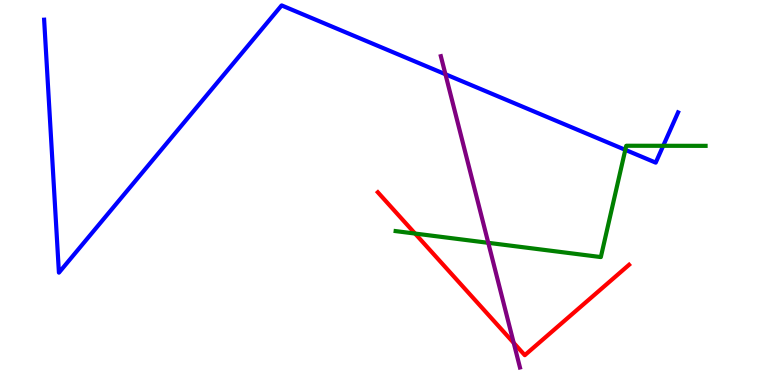[{'lines': ['blue', 'red'], 'intersections': []}, {'lines': ['green', 'red'], 'intersections': [{'x': 5.36, 'y': 3.93}]}, {'lines': ['purple', 'red'], 'intersections': [{'x': 6.63, 'y': 1.09}]}, {'lines': ['blue', 'green'], 'intersections': [{'x': 8.07, 'y': 6.11}, {'x': 8.56, 'y': 6.21}]}, {'lines': ['blue', 'purple'], 'intersections': [{'x': 5.75, 'y': 8.07}]}, {'lines': ['green', 'purple'], 'intersections': [{'x': 6.3, 'y': 3.69}]}]